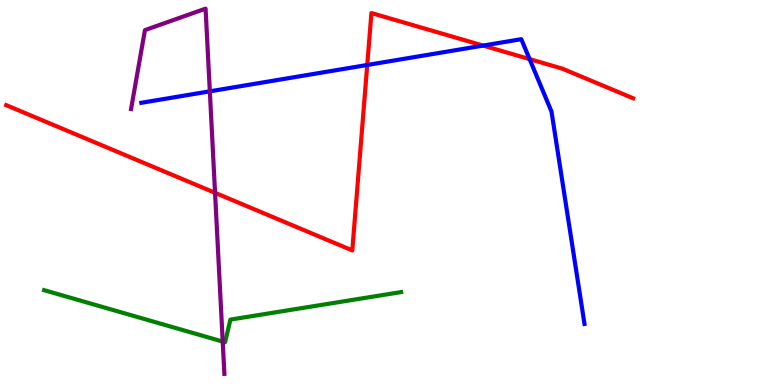[{'lines': ['blue', 'red'], 'intersections': [{'x': 4.74, 'y': 8.31}, {'x': 6.23, 'y': 8.82}, {'x': 6.83, 'y': 8.46}]}, {'lines': ['green', 'red'], 'intersections': []}, {'lines': ['purple', 'red'], 'intersections': [{'x': 2.77, 'y': 4.99}]}, {'lines': ['blue', 'green'], 'intersections': []}, {'lines': ['blue', 'purple'], 'intersections': [{'x': 2.71, 'y': 7.63}]}, {'lines': ['green', 'purple'], 'intersections': [{'x': 2.87, 'y': 1.13}]}]